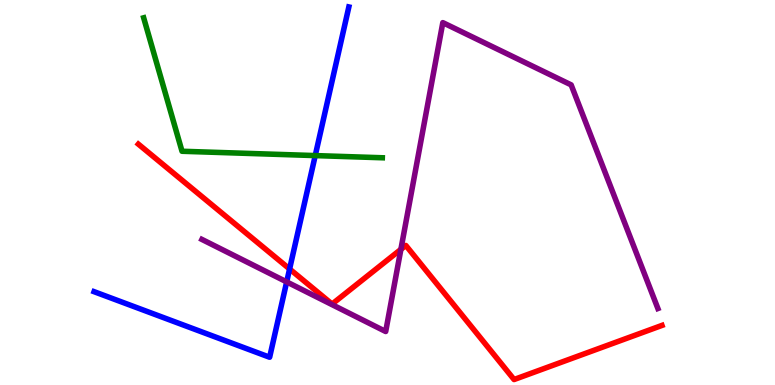[{'lines': ['blue', 'red'], 'intersections': [{'x': 3.74, 'y': 3.01}]}, {'lines': ['green', 'red'], 'intersections': []}, {'lines': ['purple', 'red'], 'intersections': [{'x': 5.17, 'y': 3.52}]}, {'lines': ['blue', 'green'], 'intersections': [{'x': 4.07, 'y': 5.96}]}, {'lines': ['blue', 'purple'], 'intersections': [{'x': 3.7, 'y': 2.68}]}, {'lines': ['green', 'purple'], 'intersections': []}]